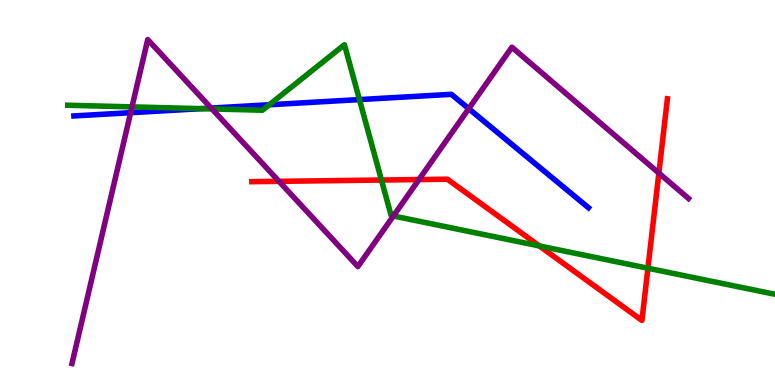[{'lines': ['blue', 'red'], 'intersections': []}, {'lines': ['green', 'red'], 'intersections': [{'x': 4.92, 'y': 5.32}, {'x': 6.96, 'y': 3.61}, {'x': 8.36, 'y': 3.03}]}, {'lines': ['purple', 'red'], 'intersections': [{'x': 3.6, 'y': 5.29}, {'x': 5.41, 'y': 5.34}, {'x': 8.5, 'y': 5.5}]}, {'lines': ['blue', 'green'], 'intersections': [{'x': 2.59, 'y': 7.18}, {'x': 3.47, 'y': 7.28}, {'x': 4.64, 'y': 7.41}]}, {'lines': ['blue', 'purple'], 'intersections': [{'x': 1.69, 'y': 7.07}, {'x': 2.72, 'y': 7.19}, {'x': 6.05, 'y': 7.18}]}, {'lines': ['green', 'purple'], 'intersections': [{'x': 1.7, 'y': 7.22}, {'x': 2.74, 'y': 7.17}, {'x': 5.08, 'y': 4.39}]}]